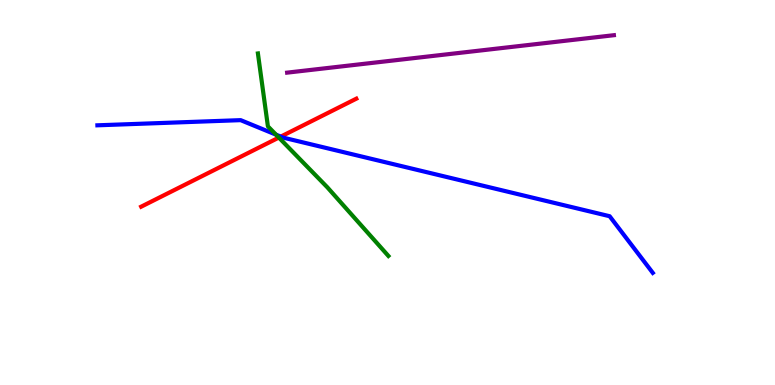[{'lines': ['blue', 'red'], 'intersections': [{'x': 3.62, 'y': 6.45}]}, {'lines': ['green', 'red'], 'intersections': [{'x': 3.6, 'y': 6.43}]}, {'lines': ['purple', 'red'], 'intersections': []}, {'lines': ['blue', 'green'], 'intersections': [{'x': 3.56, 'y': 6.5}]}, {'lines': ['blue', 'purple'], 'intersections': []}, {'lines': ['green', 'purple'], 'intersections': []}]